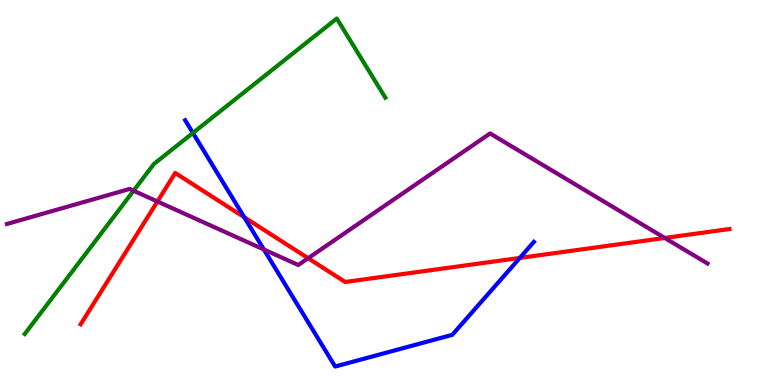[{'lines': ['blue', 'red'], 'intersections': [{'x': 3.15, 'y': 4.36}, {'x': 6.71, 'y': 3.3}]}, {'lines': ['green', 'red'], 'intersections': []}, {'lines': ['purple', 'red'], 'intersections': [{'x': 2.03, 'y': 4.77}, {'x': 3.98, 'y': 3.29}, {'x': 8.58, 'y': 3.82}]}, {'lines': ['blue', 'green'], 'intersections': [{'x': 2.49, 'y': 6.55}]}, {'lines': ['blue', 'purple'], 'intersections': [{'x': 3.4, 'y': 3.52}]}, {'lines': ['green', 'purple'], 'intersections': [{'x': 1.72, 'y': 5.05}]}]